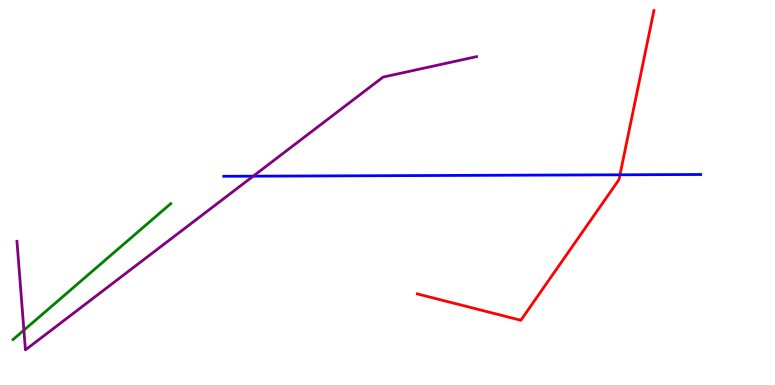[{'lines': ['blue', 'red'], 'intersections': [{'x': 8.0, 'y': 5.46}]}, {'lines': ['green', 'red'], 'intersections': []}, {'lines': ['purple', 'red'], 'intersections': []}, {'lines': ['blue', 'green'], 'intersections': []}, {'lines': ['blue', 'purple'], 'intersections': [{'x': 3.27, 'y': 5.42}]}, {'lines': ['green', 'purple'], 'intersections': [{'x': 0.308, 'y': 1.42}]}]